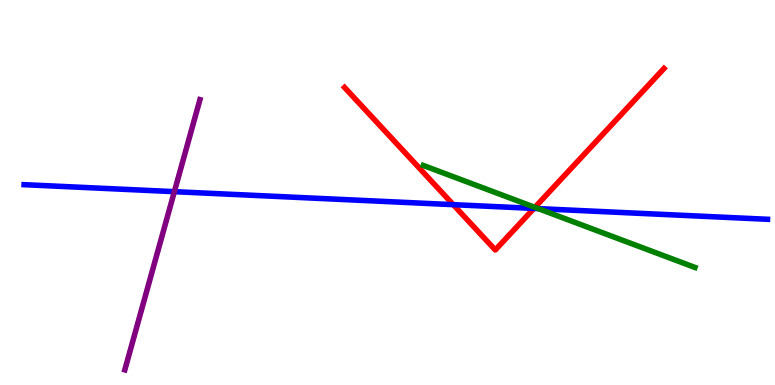[{'lines': ['blue', 'red'], 'intersections': [{'x': 5.85, 'y': 4.68}, {'x': 6.89, 'y': 4.59}]}, {'lines': ['green', 'red'], 'intersections': [{'x': 6.9, 'y': 4.61}]}, {'lines': ['purple', 'red'], 'intersections': []}, {'lines': ['blue', 'green'], 'intersections': [{'x': 6.95, 'y': 4.58}]}, {'lines': ['blue', 'purple'], 'intersections': [{'x': 2.25, 'y': 5.02}]}, {'lines': ['green', 'purple'], 'intersections': []}]